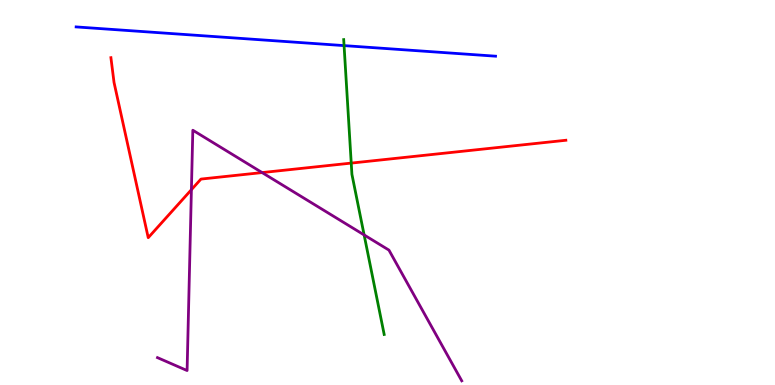[{'lines': ['blue', 'red'], 'intersections': []}, {'lines': ['green', 'red'], 'intersections': [{'x': 4.53, 'y': 5.76}]}, {'lines': ['purple', 'red'], 'intersections': [{'x': 2.47, 'y': 5.07}, {'x': 3.38, 'y': 5.52}]}, {'lines': ['blue', 'green'], 'intersections': [{'x': 4.44, 'y': 8.82}]}, {'lines': ['blue', 'purple'], 'intersections': []}, {'lines': ['green', 'purple'], 'intersections': [{'x': 4.7, 'y': 3.9}]}]